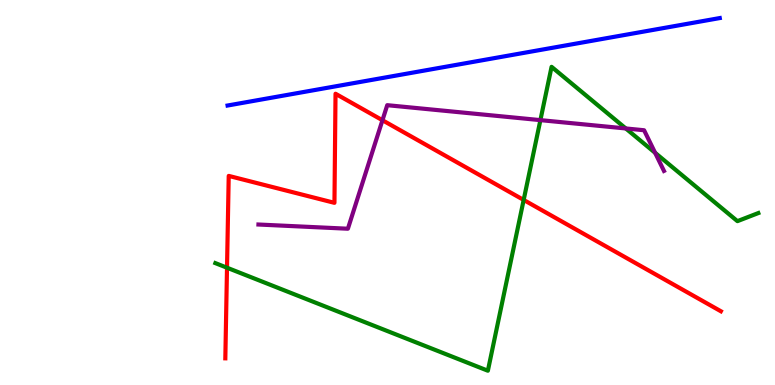[{'lines': ['blue', 'red'], 'intersections': []}, {'lines': ['green', 'red'], 'intersections': [{'x': 2.93, 'y': 3.05}, {'x': 6.76, 'y': 4.81}]}, {'lines': ['purple', 'red'], 'intersections': [{'x': 4.93, 'y': 6.88}]}, {'lines': ['blue', 'green'], 'intersections': []}, {'lines': ['blue', 'purple'], 'intersections': []}, {'lines': ['green', 'purple'], 'intersections': [{'x': 6.97, 'y': 6.88}, {'x': 8.07, 'y': 6.66}, {'x': 8.45, 'y': 6.03}]}]